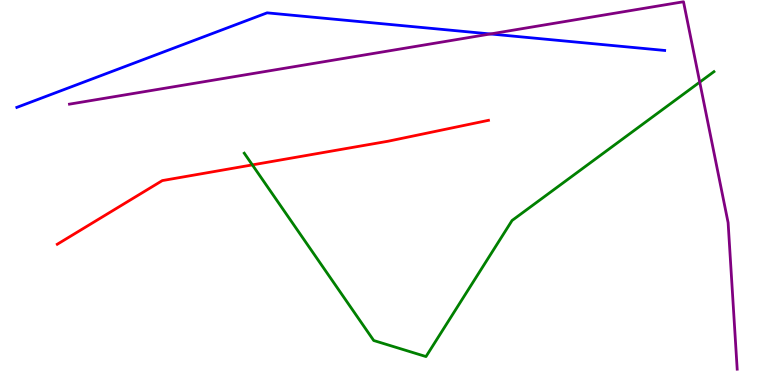[{'lines': ['blue', 'red'], 'intersections': []}, {'lines': ['green', 'red'], 'intersections': [{'x': 3.26, 'y': 5.72}]}, {'lines': ['purple', 'red'], 'intersections': []}, {'lines': ['blue', 'green'], 'intersections': []}, {'lines': ['blue', 'purple'], 'intersections': [{'x': 6.33, 'y': 9.12}]}, {'lines': ['green', 'purple'], 'intersections': [{'x': 9.03, 'y': 7.87}]}]